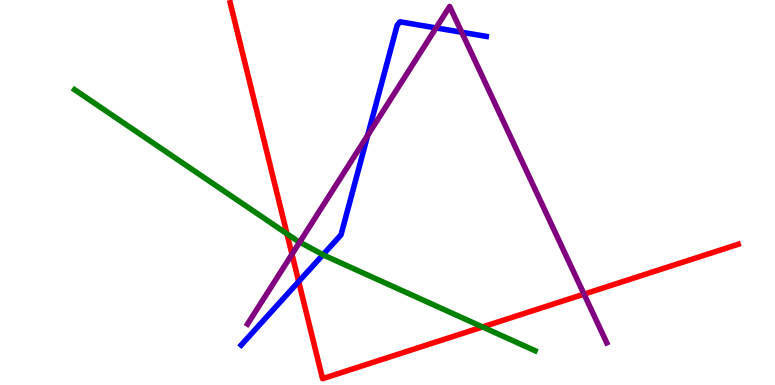[{'lines': ['blue', 'red'], 'intersections': [{'x': 3.85, 'y': 2.69}]}, {'lines': ['green', 'red'], 'intersections': [{'x': 3.7, 'y': 3.93}, {'x': 6.23, 'y': 1.51}]}, {'lines': ['purple', 'red'], 'intersections': [{'x': 3.77, 'y': 3.4}, {'x': 7.54, 'y': 2.36}]}, {'lines': ['blue', 'green'], 'intersections': [{'x': 4.17, 'y': 3.38}]}, {'lines': ['blue', 'purple'], 'intersections': [{'x': 4.74, 'y': 6.48}, {'x': 5.63, 'y': 9.27}, {'x': 5.96, 'y': 9.16}]}, {'lines': ['green', 'purple'], 'intersections': [{'x': 3.87, 'y': 3.71}]}]